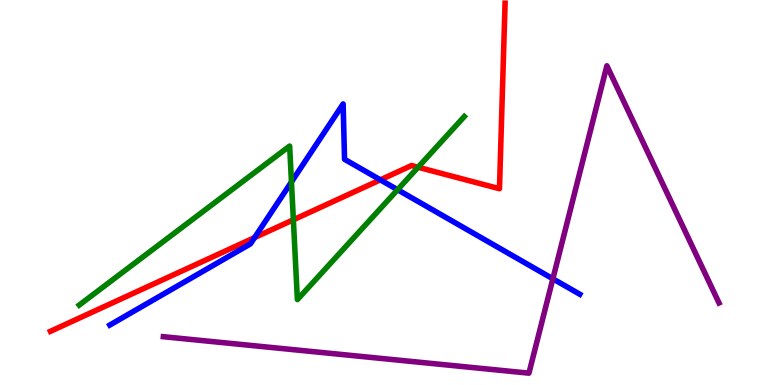[{'lines': ['blue', 'red'], 'intersections': [{'x': 3.28, 'y': 3.83}, {'x': 4.91, 'y': 5.33}]}, {'lines': ['green', 'red'], 'intersections': [{'x': 3.79, 'y': 4.29}, {'x': 5.39, 'y': 5.66}]}, {'lines': ['purple', 'red'], 'intersections': []}, {'lines': ['blue', 'green'], 'intersections': [{'x': 3.76, 'y': 5.27}, {'x': 5.13, 'y': 5.07}]}, {'lines': ['blue', 'purple'], 'intersections': [{'x': 7.13, 'y': 2.76}]}, {'lines': ['green', 'purple'], 'intersections': []}]